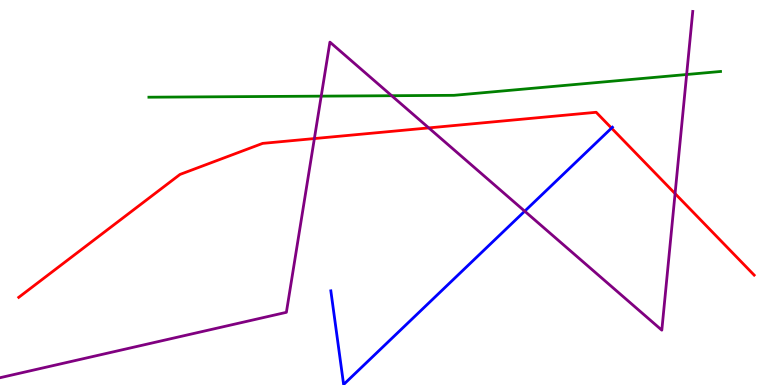[{'lines': ['blue', 'red'], 'intersections': [{'x': 7.89, 'y': 6.67}]}, {'lines': ['green', 'red'], 'intersections': []}, {'lines': ['purple', 'red'], 'intersections': [{'x': 4.06, 'y': 6.4}, {'x': 5.53, 'y': 6.68}, {'x': 8.71, 'y': 4.97}]}, {'lines': ['blue', 'green'], 'intersections': []}, {'lines': ['blue', 'purple'], 'intersections': [{'x': 6.77, 'y': 4.51}]}, {'lines': ['green', 'purple'], 'intersections': [{'x': 4.14, 'y': 7.5}, {'x': 5.05, 'y': 7.51}, {'x': 8.86, 'y': 8.06}]}]